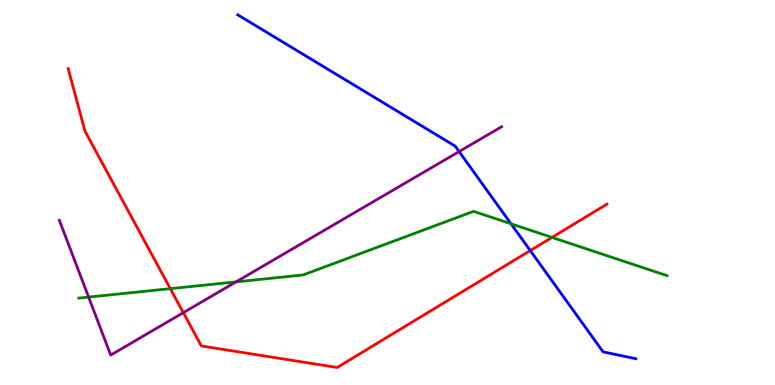[{'lines': ['blue', 'red'], 'intersections': [{'x': 6.84, 'y': 3.49}]}, {'lines': ['green', 'red'], 'intersections': [{'x': 2.2, 'y': 2.5}, {'x': 7.12, 'y': 3.83}]}, {'lines': ['purple', 'red'], 'intersections': [{'x': 2.37, 'y': 1.88}]}, {'lines': ['blue', 'green'], 'intersections': [{'x': 6.59, 'y': 4.19}]}, {'lines': ['blue', 'purple'], 'intersections': [{'x': 5.92, 'y': 6.06}]}, {'lines': ['green', 'purple'], 'intersections': [{'x': 1.14, 'y': 2.28}, {'x': 3.05, 'y': 2.68}]}]